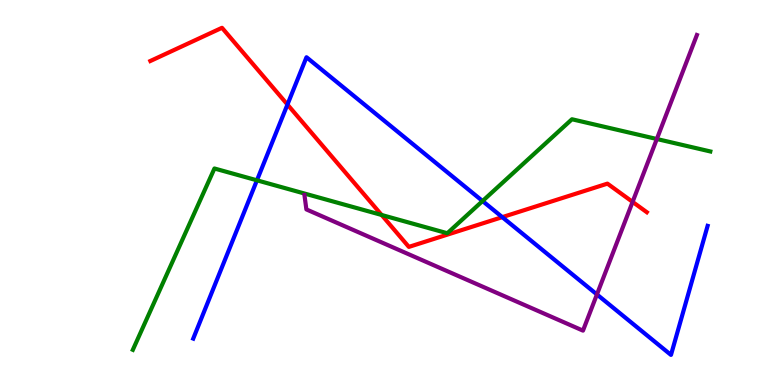[{'lines': ['blue', 'red'], 'intersections': [{'x': 3.71, 'y': 7.28}, {'x': 6.48, 'y': 4.36}]}, {'lines': ['green', 'red'], 'intersections': [{'x': 4.92, 'y': 4.42}]}, {'lines': ['purple', 'red'], 'intersections': [{'x': 8.16, 'y': 4.76}]}, {'lines': ['blue', 'green'], 'intersections': [{'x': 3.32, 'y': 5.32}, {'x': 6.23, 'y': 4.78}]}, {'lines': ['blue', 'purple'], 'intersections': [{'x': 7.7, 'y': 2.35}]}, {'lines': ['green', 'purple'], 'intersections': [{'x': 8.48, 'y': 6.39}]}]